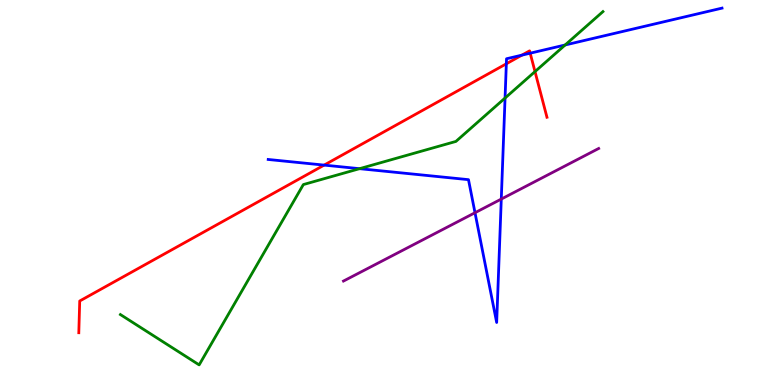[{'lines': ['blue', 'red'], 'intersections': [{'x': 4.18, 'y': 5.71}, {'x': 6.53, 'y': 8.34}, {'x': 6.73, 'y': 8.57}, {'x': 6.84, 'y': 8.62}]}, {'lines': ['green', 'red'], 'intersections': [{'x': 6.9, 'y': 8.14}]}, {'lines': ['purple', 'red'], 'intersections': []}, {'lines': ['blue', 'green'], 'intersections': [{'x': 4.64, 'y': 5.62}, {'x': 6.52, 'y': 7.45}, {'x': 7.29, 'y': 8.83}]}, {'lines': ['blue', 'purple'], 'intersections': [{'x': 6.13, 'y': 4.47}, {'x': 6.47, 'y': 4.83}]}, {'lines': ['green', 'purple'], 'intersections': []}]